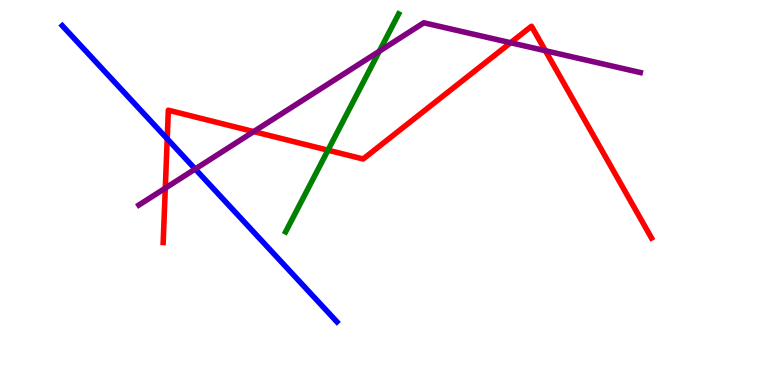[{'lines': ['blue', 'red'], 'intersections': [{'x': 2.16, 'y': 6.39}]}, {'lines': ['green', 'red'], 'intersections': [{'x': 4.23, 'y': 6.1}]}, {'lines': ['purple', 'red'], 'intersections': [{'x': 2.13, 'y': 5.11}, {'x': 3.27, 'y': 6.58}, {'x': 6.59, 'y': 8.89}, {'x': 7.04, 'y': 8.68}]}, {'lines': ['blue', 'green'], 'intersections': []}, {'lines': ['blue', 'purple'], 'intersections': [{'x': 2.52, 'y': 5.61}]}, {'lines': ['green', 'purple'], 'intersections': [{'x': 4.89, 'y': 8.67}]}]